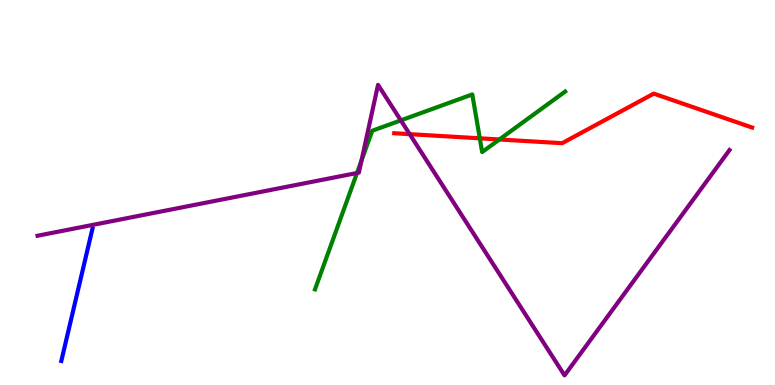[{'lines': ['blue', 'red'], 'intersections': []}, {'lines': ['green', 'red'], 'intersections': [{'x': 6.19, 'y': 6.41}, {'x': 6.44, 'y': 6.38}]}, {'lines': ['purple', 'red'], 'intersections': [{'x': 5.29, 'y': 6.52}]}, {'lines': ['blue', 'green'], 'intersections': []}, {'lines': ['blue', 'purple'], 'intersections': []}, {'lines': ['green', 'purple'], 'intersections': [{'x': 4.61, 'y': 5.51}, {'x': 4.66, 'y': 5.83}, {'x': 5.17, 'y': 6.87}]}]